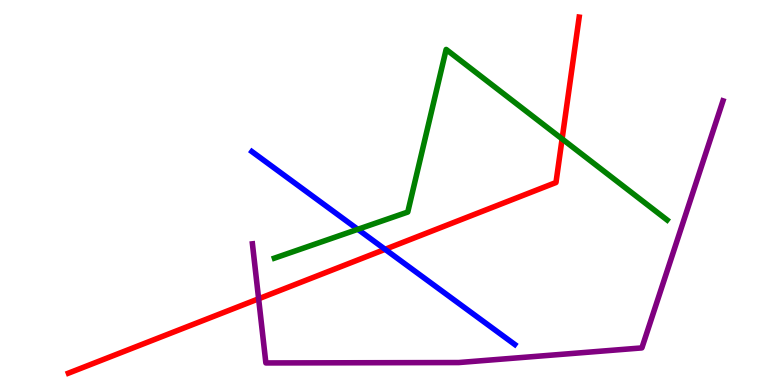[{'lines': ['blue', 'red'], 'intersections': [{'x': 4.97, 'y': 3.52}]}, {'lines': ['green', 'red'], 'intersections': [{'x': 7.25, 'y': 6.39}]}, {'lines': ['purple', 'red'], 'intersections': [{'x': 3.34, 'y': 2.24}]}, {'lines': ['blue', 'green'], 'intersections': [{'x': 4.62, 'y': 4.04}]}, {'lines': ['blue', 'purple'], 'intersections': []}, {'lines': ['green', 'purple'], 'intersections': []}]